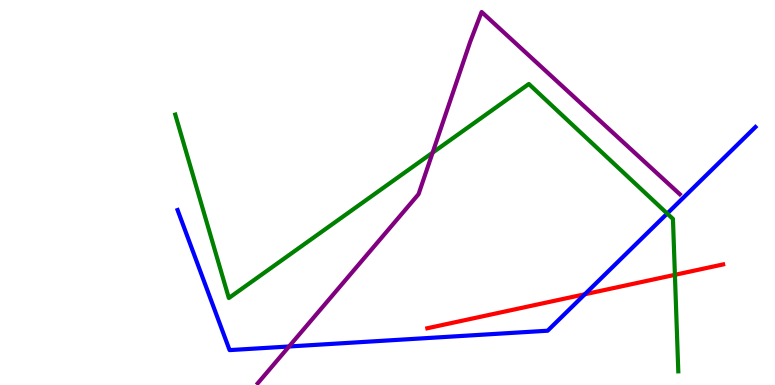[{'lines': ['blue', 'red'], 'intersections': [{'x': 7.55, 'y': 2.36}]}, {'lines': ['green', 'red'], 'intersections': [{'x': 8.71, 'y': 2.86}]}, {'lines': ['purple', 'red'], 'intersections': []}, {'lines': ['blue', 'green'], 'intersections': [{'x': 8.61, 'y': 4.45}]}, {'lines': ['blue', 'purple'], 'intersections': [{'x': 3.73, 'y': 1.0}]}, {'lines': ['green', 'purple'], 'intersections': [{'x': 5.58, 'y': 6.04}]}]